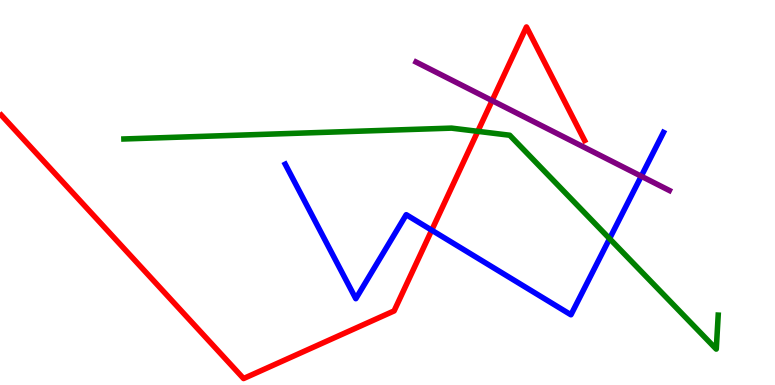[{'lines': ['blue', 'red'], 'intersections': [{'x': 5.57, 'y': 4.02}]}, {'lines': ['green', 'red'], 'intersections': [{'x': 6.17, 'y': 6.59}]}, {'lines': ['purple', 'red'], 'intersections': [{'x': 6.35, 'y': 7.39}]}, {'lines': ['blue', 'green'], 'intersections': [{'x': 7.87, 'y': 3.8}]}, {'lines': ['blue', 'purple'], 'intersections': [{'x': 8.27, 'y': 5.42}]}, {'lines': ['green', 'purple'], 'intersections': []}]